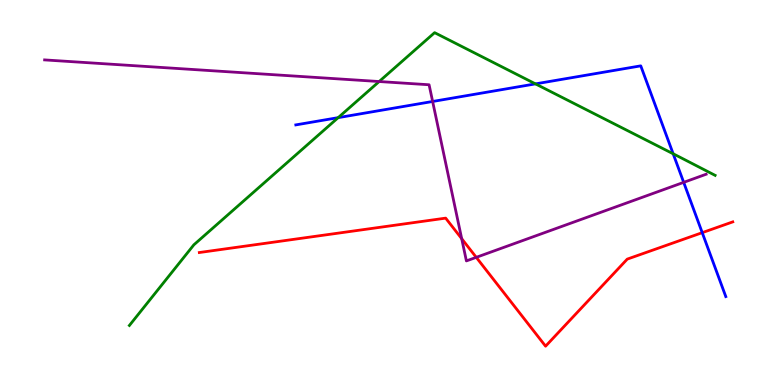[{'lines': ['blue', 'red'], 'intersections': [{'x': 9.06, 'y': 3.96}]}, {'lines': ['green', 'red'], 'intersections': []}, {'lines': ['purple', 'red'], 'intersections': [{'x': 5.96, 'y': 3.8}, {'x': 6.15, 'y': 3.32}]}, {'lines': ['blue', 'green'], 'intersections': [{'x': 4.36, 'y': 6.94}, {'x': 6.91, 'y': 7.82}, {'x': 8.69, 'y': 6.01}]}, {'lines': ['blue', 'purple'], 'intersections': [{'x': 5.58, 'y': 7.36}, {'x': 8.82, 'y': 5.26}]}, {'lines': ['green', 'purple'], 'intersections': [{'x': 4.89, 'y': 7.88}]}]